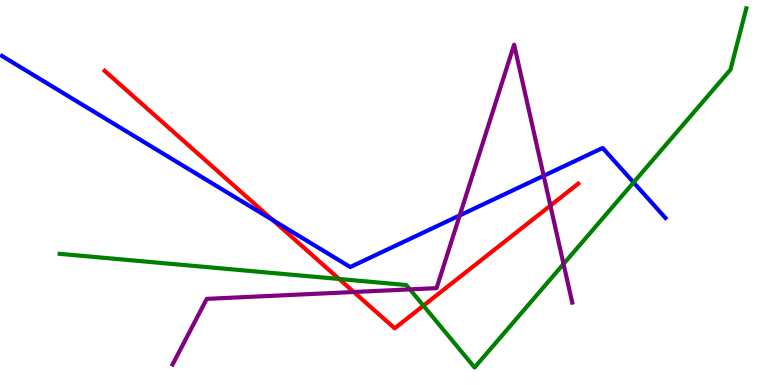[{'lines': ['blue', 'red'], 'intersections': [{'x': 3.52, 'y': 4.28}]}, {'lines': ['green', 'red'], 'intersections': [{'x': 4.38, 'y': 2.75}, {'x': 5.46, 'y': 2.06}]}, {'lines': ['purple', 'red'], 'intersections': [{'x': 4.57, 'y': 2.42}, {'x': 7.1, 'y': 4.66}]}, {'lines': ['blue', 'green'], 'intersections': [{'x': 8.18, 'y': 5.26}]}, {'lines': ['blue', 'purple'], 'intersections': [{'x': 5.93, 'y': 4.41}, {'x': 7.02, 'y': 5.43}]}, {'lines': ['green', 'purple'], 'intersections': [{'x': 5.29, 'y': 2.48}, {'x': 7.27, 'y': 3.14}]}]